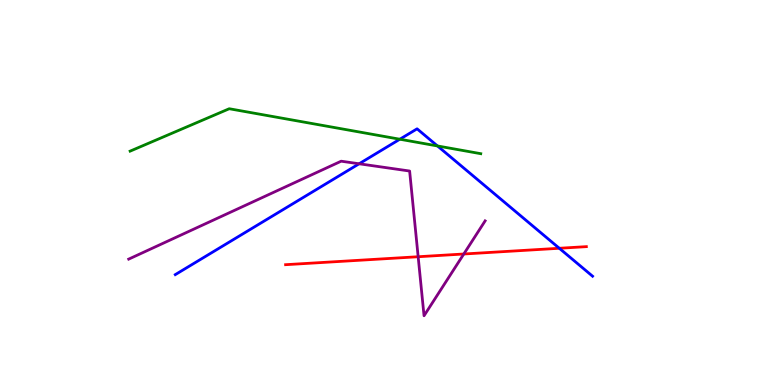[{'lines': ['blue', 'red'], 'intersections': [{'x': 7.22, 'y': 3.55}]}, {'lines': ['green', 'red'], 'intersections': []}, {'lines': ['purple', 'red'], 'intersections': [{'x': 5.4, 'y': 3.33}, {'x': 5.98, 'y': 3.4}]}, {'lines': ['blue', 'green'], 'intersections': [{'x': 5.16, 'y': 6.38}, {'x': 5.64, 'y': 6.21}]}, {'lines': ['blue', 'purple'], 'intersections': [{'x': 4.63, 'y': 5.75}]}, {'lines': ['green', 'purple'], 'intersections': []}]